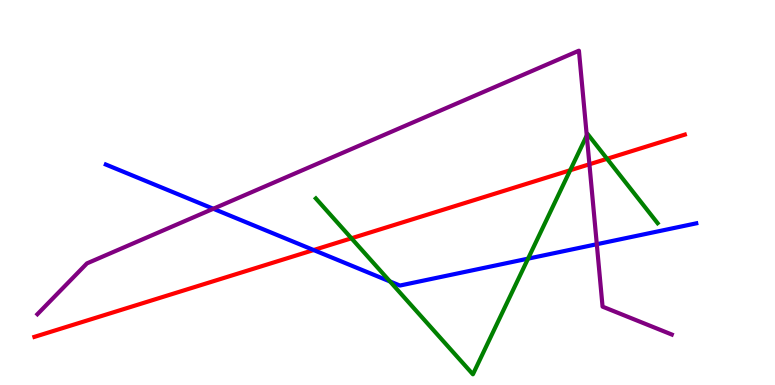[{'lines': ['blue', 'red'], 'intersections': [{'x': 4.05, 'y': 3.51}]}, {'lines': ['green', 'red'], 'intersections': [{'x': 4.53, 'y': 3.81}, {'x': 7.36, 'y': 5.58}, {'x': 7.83, 'y': 5.88}]}, {'lines': ['purple', 'red'], 'intersections': [{'x': 7.61, 'y': 5.73}]}, {'lines': ['blue', 'green'], 'intersections': [{'x': 5.03, 'y': 2.69}, {'x': 6.81, 'y': 3.28}]}, {'lines': ['blue', 'purple'], 'intersections': [{'x': 2.75, 'y': 4.58}, {'x': 7.7, 'y': 3.66}]}, {'lines': ['green', 'purple'], 'intersections': [{'x': 7.57, 'y': 6.48}]}]